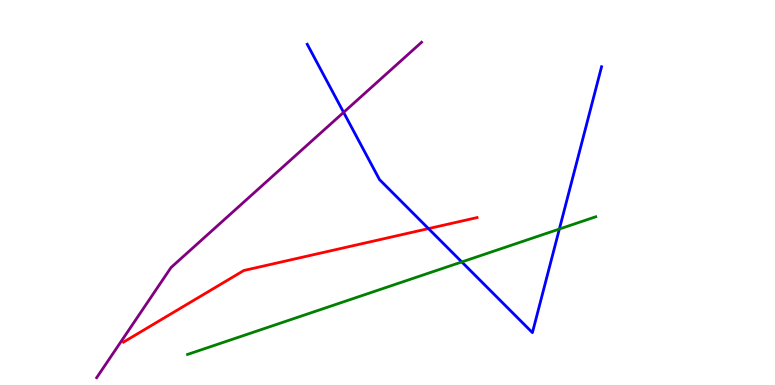[{'lines': ['blue', 'red'], 'intersections': [{'x': 5.53, 'y': 4.06}]}, {'lines': ['green', 'red'], 'intersections': []}, {'lines': ['purple', 'red'], 'intersections': []}, {'lines': ['blue', 'green'], 'intersections': [{'x': 5.96, 'y': 3.2}, {'x': 7.22, 'y': 4.05}]}, {'lines': ['blue', 'purple'], 'intersections': [{'x': 4.43, 'y': 7.08}]}, {'lines': ['green', 'purple'], 'intersections': []}]